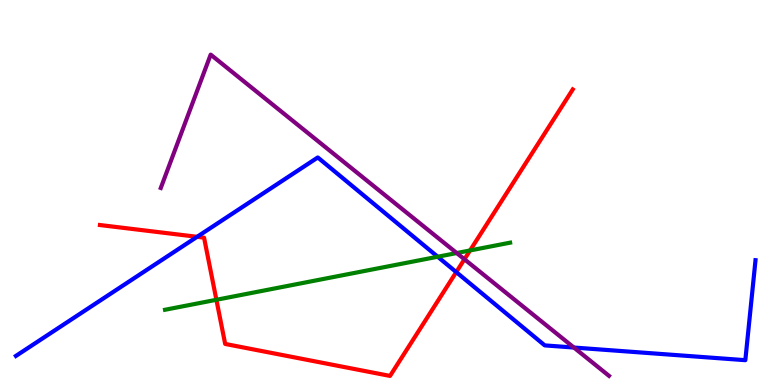[{'lines': ['blue', 'red'], 'intersections': [{'x': 2.54, 'y': 3.85}, {'x': 5.89, 'y': 2.93}]}, {'lines': ['green', 'red'], 'intersections': [{'x': 2.79, 'y': 2.21}, {'x': 6.07, 'y': 3.49}]}, {'lines': ['purple', 'red'], 'intersections': [{'x': 5.99, 'y': 3.27}]}, {'lines': ['blue', 'green'], 'intersections': [{'x': 5.65, 'y': 3.33}]}, {'lines': ['blue', 'purple'], 'intersections': [{'x': 7.41, 'y': 0.973}]}, {'lines': ['green', 'purple'], 'intersections': [{'x': 5.89, 'y': 3.43}]}]